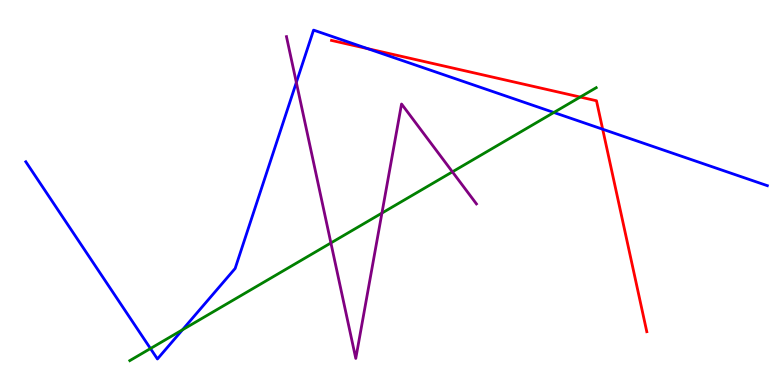[{'lines': ['blue', 'red'], 'intersections': [{'x': 4.74, 'y': 8.74}, {'x': 7.78, 'y': 6.64}]}, {'lines': ['green', 'red'], 'intersections': [{'x': 7.49, 'y': 7.48}]}, {'lines': ['purple', 'red'], 'intersections': []}, {'lines': ['blue', 'green'], 'intersections': [{'x': 1.94, 'y': 0.947}, {'x': 2.35, 'y': 1.43}, {'x': 7.15, 'y': 7.08}]}, {'lines': ['blue', 'purple'], 'intersections': [{'x': 3.82, 'y': 7.86}]}, {'lines': ['green', 'purple'], 'intersections': [{'x': 4.27, 'y': 3.69}, {'x': 4.93, 'y': 4.47}, {'x': 5.84, 'y': 5.54}]}]